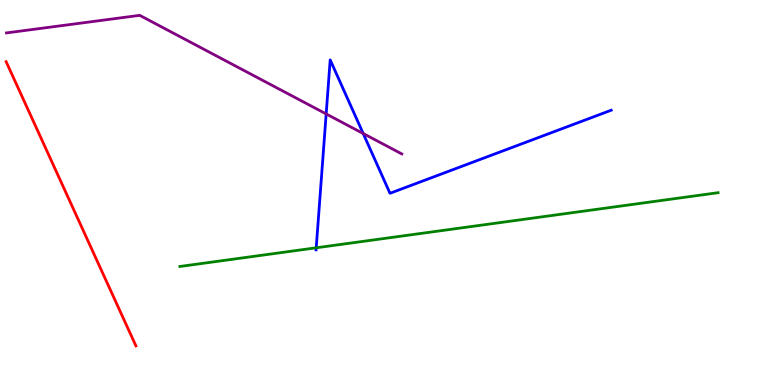[{'lines': ['blue', 'red'], 'intersections': []}, {'lines': ['green', 'red'], 'intersections': []}, {'lines': ['purple', 'red'], 'intersections': []}, {'lines': ['blue', 'green'], 'intersections': [{'x': 4.08, 'y': 3.56}]}, {'lines': ['blue', 'purple'], 'intersections': [{'x': 4.21, 'y': 7.04}, {'x': 4.69, 'y': 6.53}]}, {'lines': ['green', 'purple'], 'intersections': []}]